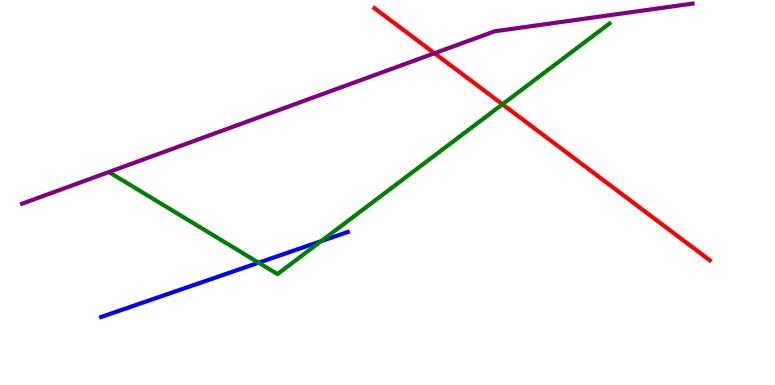[{'lines': ['blue', 'red'], 'intersections': []}, {'lines': ['green', 'red'], 'intersections': [{'x': 6.48, 'y': 7.29}]}, {'lines': ['purple', 'red'], 'intersections': [{'x': 5.61, 'y': 8.62}]}, {'lines': ['blue', 'green'], 'intersections': [{'x': 3.34, 'y': 3.18}, {'x': 4.14, 'y': 3.73}]}, {'lines': ['blue', 'purple'], 'intersections': []}, {'lines': ['green', 'purple'], 'intersections': []}]